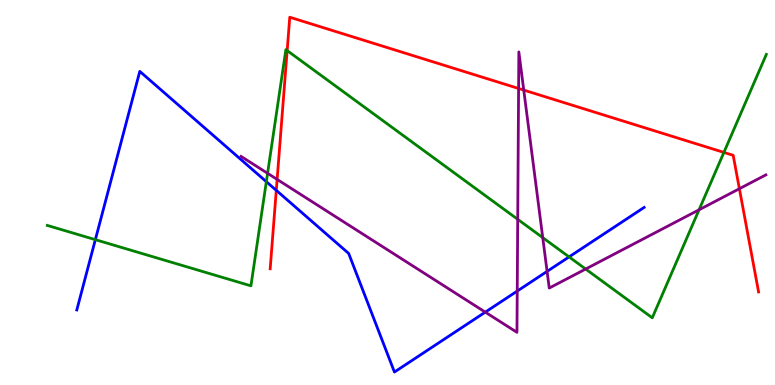[{'lines': ['blue', 'red'], 'intersections': [{'x': 3.56, 'y': 5.06}]}, {'lines': ['green', 'red'], 'intersections': [{'x': 3.71, 'y': 8.69}, {'x': 9.34, 'y': 6.04}]}, {'lines': ['purple', 'red'], 'intersections': [{'x': 3.58, 'y': 5.34}, {'x': 6.69, 'y': 7.7}, {'x': 6.76, 'y': 7.66}, {'x': 9.54, 'y': 5.1}]}, {'lines': ['blue', 'green'], 'intersections': [{'x': 1.23, 'y': 3.77}, {'x': 3.44, 'y': 5.28}, {'x': 7.34, 'y': 3.33}]}, {'lines': ['blue', 'purple'], 'intersections': [{'x': 6.26, 'y': 1.89}, {'x': 6.67, 'y': 2.44}, {'x': 7.06, 'y': 2.95}]}, {'lines': ['green', 'purple'], 'intersections': [{'x': 3.45, 'y': 5.5}, {'x': 6.68, 'y': 4.3}, {'x': 7.0, 'y': 3.83}, {'x': 7.56, 'y': 3.01}, {'x': 9.02, 'y': 4.55}]}]